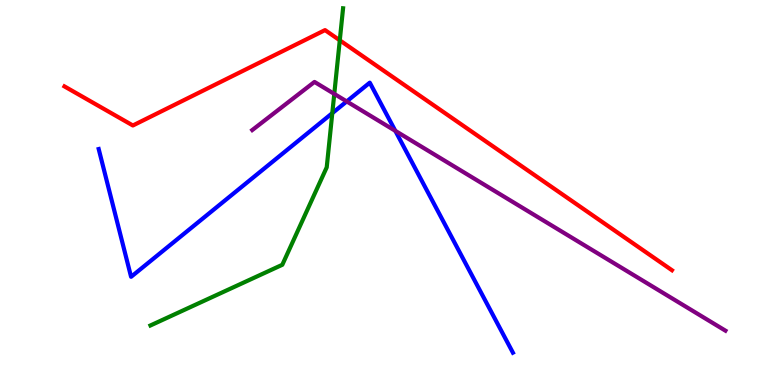[{'lines': ['blue', 'red'], 'intersections': []}, {'lines': ['green', 'red'], 'intersections': [{'x': 4.38, 'y': 8.95}]}, {'lines': ['purple', 'red'], 'intersections': []}, {'lines': ['blue', 'green'], 'intersections': [{'x': 4.29, 'y': 7.06}]}, {'lines': ['blue', 'purple'], 'intersections': [{'x': 4.47, 'y': 7.37}, {'x': 5.1, 'y': 6.6}]}, {'lines': ['green', 'purple'], 'intersections': [{'x': 4.31, 'y': 7.56}]}]